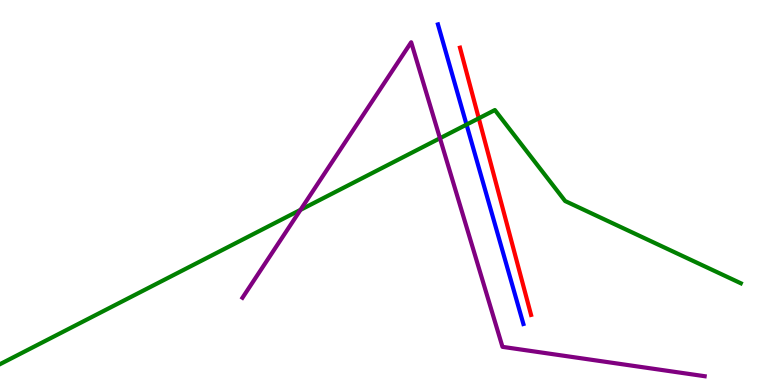[{'lines': ['blue', 'red'], 'intersections': []}, {'lines': ['green', 'red'], 'intersections': [{'x': 6.18, 'y': 6.93}]}, {'lines': ['purple', 'red'], 'intersections': []}, {'lines': ['blue', 'green'], 'intersections': [{'x': 6.02, 'y': 6.76}]}, {'lines': ['blue', 'purple'], 'intersections': []}, {'lines': ['green', 'purple'], 'intersections': [{'x': 3.88, 'y': 4.55}, {'x': 5.68, 'y': 6.41}]}]